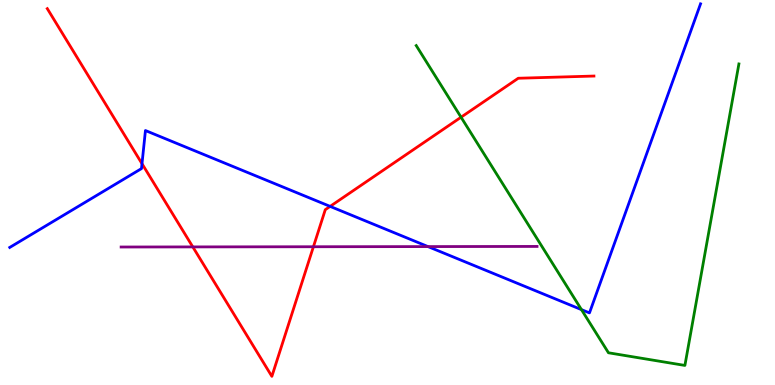[{'lines': ['blue', 'red'], 'intersections': [{'x': 1.83, 'y': 5.75}, {'x': 4.26, 'y': 4.64}]}, {'lines': ['green', 'red'], 'intersections': [{'x': 5.95, 'y': 6.96}]}, {'lines': ['purple', 'red'], 'intersections': [{'x': 2.49, 'y': 3.59}, {'x': 4.04, 'y': 3.59}]}, {'lines': ['blue', 'green'], 'intersections': [{'x': 7.5, 'y': 1.96}]}, {'lines': ['blue', 'purple'], 'intersections': [{'x': 5.52, 'y': 3.6}]}, {'lines': ['green', 'purple'], 'intersections': []}]